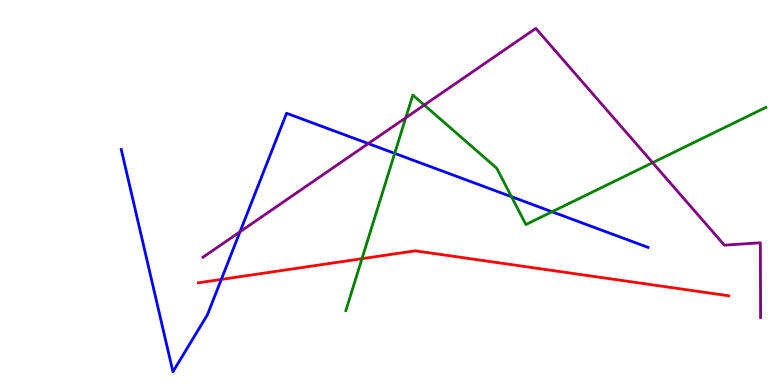[{'lines': ['blue', 'red'], 'intersections': [{'x': 2.86, 'y': 2.74}]}, {'lines': ['green', 'red'], 'intersections': [{'x': 4.67, 'y': 3.28}]}, {'lines': ['purple', 'red'], 'intersections': []}, {'lines': ['blue', 'green'], 'intersections': [{'x': 5.09, 'y': 6.02}, {'x': 6.6, 'y': 4.89}, {'x': 7.12, 'y': 4.5}]}, {'lines': ['blue', 'purple'], 'intersections': [{'x': 3.1, 'y': 3.98}, {'x': 4.75, 'y': 6.27}]}, {'lines': ['green', 'purple'], 'intersections': [{'x': 5.24, 'y': 6.94}, {'x': 5.47, 'y': 7.27}, {'x': 8.42, 'y': 5.77}]}]